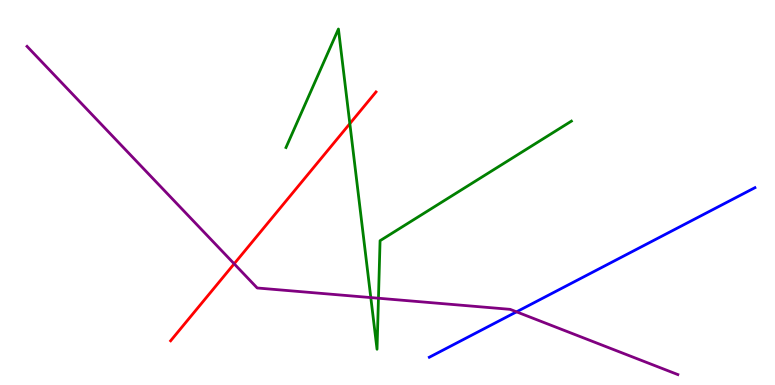[{'lines': ['blue', 'red'], 'intersections': []}, {'lines': ['green', 'red'], 'intersections': [{'x': 4.51, 'y': 6.79}]}, {'lines': ['purple', 'red'], 'intersections': [{'x': 3.02, 'y': 3.15}]}, {'lines': ['blue', 'green'], 'intersections': []}, {'lines': ['blue', 'purple'], 'intersections': [{'x': 6.66, 'y': 1.9}]}, {'lines': ['green', 'purple'], 'intersections': [{'x': 4.78, 'y': 2.27}, {'x': 4.88, 'y': 2.25}]}]